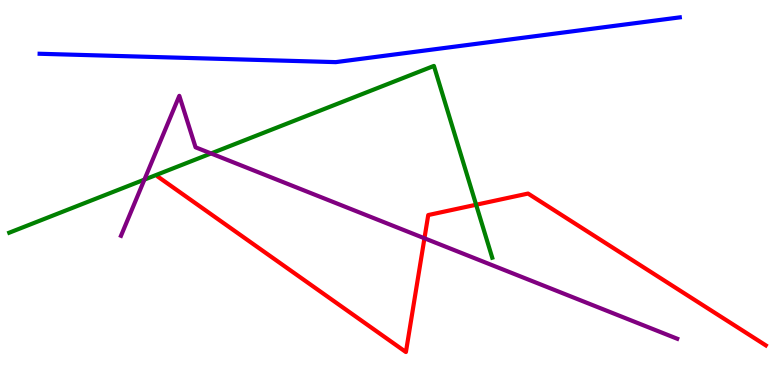[{'lines': ['blue', 'red'], 'intersections': []}, {'lines': ['green', 'red'], 'intersections': [{'x': 6.14, 'y': 4.68}]}, {'lines': ['purple', 'red'], 'intersections': [{'x': 5.48, 'y': 3.81}]}, {'lines': ['blue', 'green'], 'intersections': []}, {'lines': ['blue', 'purple'], 'intersections': []}, {'lines': ['green', 'purple'], 'intersections': [{'x': 1.86, 'y': 5.33}, {'x': 2.72, 'y': 6.01}]}]